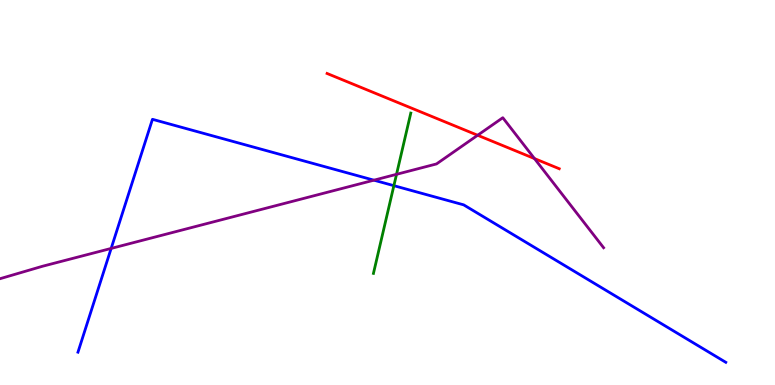[{'lines': ['blue', 'red'], 'intersections': []}, {'lines': ['green', 'red'], 'intersections': []}, {'lines': ['purple', 'red'], 'intersections': [{'x': 6.16, 'y': 6.49}, {'x': 6.9, 'y': 5.88}]}, {'lines': ['blue', 'green'], 'intersections': [{'x': 5.08, 'y': 5.18}]}, {'lines': ['blue', 'purple'], 'intersections': [{'x': 1.43, 'y': 3.55}, {'x': 4.82, 'y': 5.32}]}, {'lines': ['green', 'purple'], 'intersections': [{'x': 5.12, 'y': 5.47}]}]